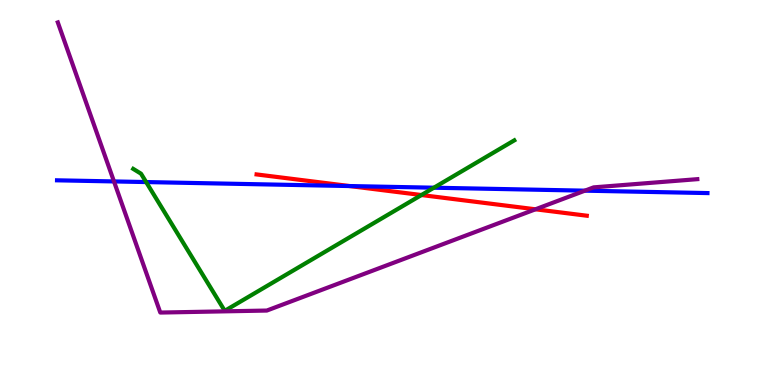[{'lines': ['blue', 'red'], 'intersections': [{'x': 4.51, 'y': 5.17}]}, {'lines': ['green', 'red'], 'intersections': [{'x': 5.44, 'y': 4.93}]}, {'lines': ['purple', 'red'], 'intersections': [{'x': 6.91, 'y': 4.56}]}, {'lines': ['blue', 'green'], 'intersections': [{'x': 1.89, 'y': 5.27}, {'x': 5.6, 'y': 5.12}]}, {'lines': ['blue', 'purple'], 'intersections': [{'x': 1.47, 'y': 5.29}, {'x': 7.55, 'y': 5.05}]}, {'lines': ['green', 'purple'], 'intersections': []}]